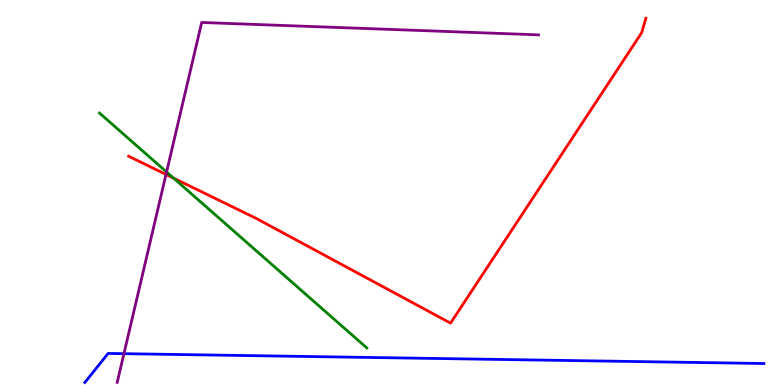[{'lines': ['blue', 'red'], 'intersections': []}, {'lines': ['green', 'red'], 'intersections': [{'x': 2.24, 'y': 5.37}]}, {'lines': ['purple', 'red'], 'intersections': [{'x': 2.14, 'y': 5.47}]}, {'lines': ['blue', 'green'], 'intersections': []}, {'lines': ['blue', 'purple'], 'intersections': [{'x': 1.6, 'y': 0.814}]}, {'lines': ['green', 'purple'], 'intersections': [{'x': 2.15, 'y': 5.53}]}]